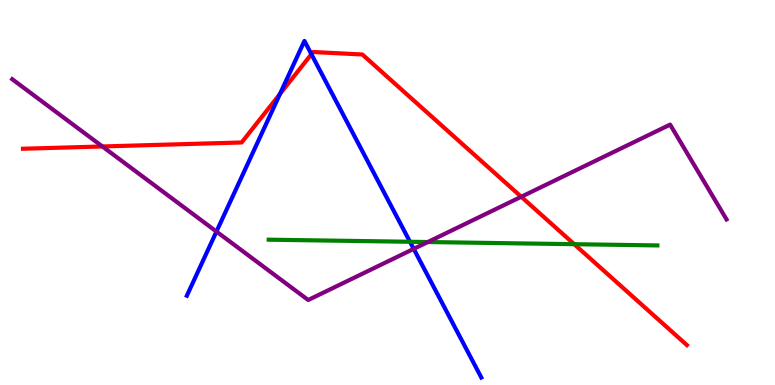[{'lines': ['blue', 'red'], 'intersections': [{'x': 3.61, 'y': 7.56}, {'x': 4.02, 'y': 8.59}]}, {'lines': ['green', 'red'], 'intersections': [{'x': 7.41, 'y': 3.66}]}, {'lines': ['purple', 'red'], 'intersections': [{'x': 1.32, 'y': 6.2}, {'x': 6.73, 'y': 4.89}]}, {'lines': ['blue', 'green'], 'intersections': [{'x': 5.29, 'y': 3.72}]}, {'lines': ['blue', 'purple'], 'intersections': [{'x': 2.79, 'y': 3.99}, {'x': 5.34, 'y': 3.54}]}, {'lines': ['green', 'purple'], 'intersections': [{'x': 5.52, 'y': 3.71}]}]